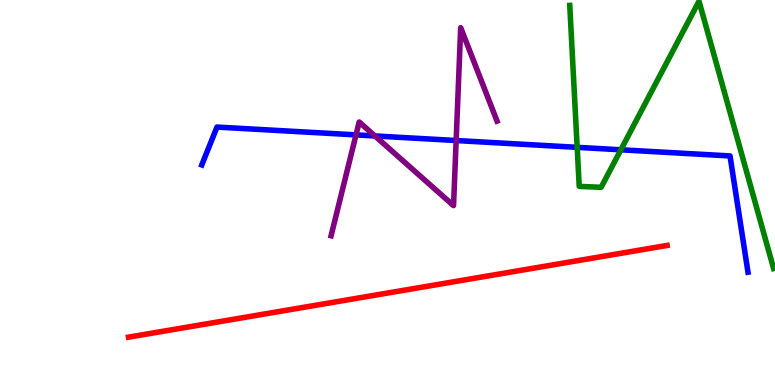[{'lines': ['blue', 'red'], 'intersections': []}, {'lines': ['green', 'red'], 'intersections': []}, {'lines': ['purple', 'red'], 'intersections': []}, {'lines': ['blue', 'green'], 'intersections': [{'x': 7.45, 'y': 6.17}, {'x': 8.01, 'y': 6.11}]}, {'lines': ['blue', 'purple'], 'intersections': [{'x': 4.59, 'y': 6.5}, {'x': 4.84, 'y': 6.47}, {'x': 5.89, 'y': 6.35}]}, {'lines': ['green', 'purple'], 'intersections': []}]